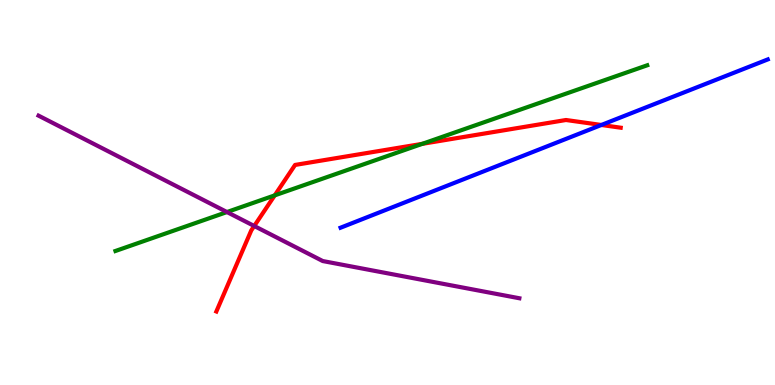[{'lines': ['blue', 'red'], 'intersections': [{'x': 7.76, 'y': 6.75}]}, {'lines': ['green', 'red'], 'intersections': [{'x': 3.54, 'y': 4.93}, {'x': 5.45, 'y': 6.26}]}, {'lines': ['purple', 'red'], 'intersections': [{'x': 3.28, 'y': 4.13}]}, {'lines': ['blue', 'green'], 'intersections': []}, {'lines': ['blue', 'purple'], 'intersections': []}, {'lines': ['green', 'purple'], 'intersections': [{'x': 2.93, 'y': 4.49}]}]